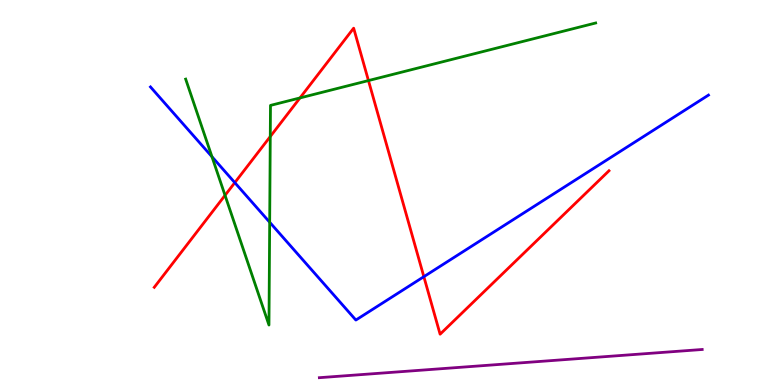[{'lines': ['blue', 'red'], 'intersections': [{'x': 3.03, 'y': 5.26}, {'x': 5.47, 'y': 2.81}]}, {'lines': ['green', 'red'], 'intersections': [{'x': 2.9, 'y': 4.93}, {'x': 3.49, 'y': 6.45}, {'x': 3.87, 'y': 7.46}, {'x': 4.75, 'y': 7.91}]}, {'lines': ['purple', 'red'], 'intersections': []}, {'lines': ['blue', 'green'], 'intersections': [{'x': 2.73, 'y': 5.93}, {'x': 3.48, 'y': 4.23}]}, {'lines': ['blue', 'purple'], 'intersections': []}, {'lines': ['green', 'purple'], 'intersections': []}]